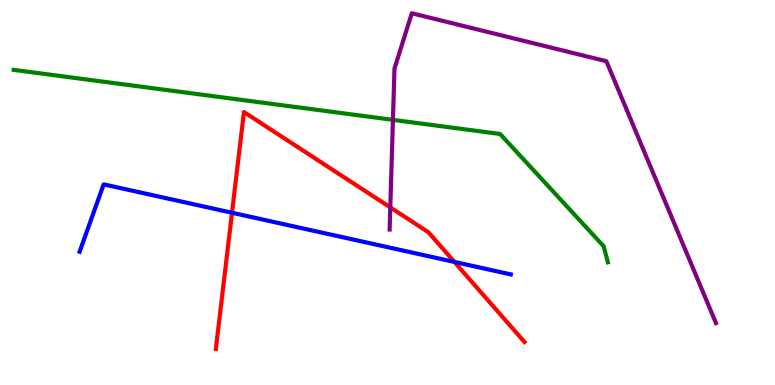[{'lines': ['blue', 'red'], 'intersections': [{'x': 2.99, 'y': 4.47}, {'x': 5.86, 'y': 3.2}]}, {'lines': ['green', 'red'], 'intersections': []}, {'lines': ['purple', 'red'], 'intersections': [{'x': 5.04, 'y': 4.61}]}, {'lines': ['blue', 'green'], 'intersections': []}, {'lines': ['blue', 'purple'], 'intersections': []}, {'lines': ['green', 'purple'], 'intersections': [{'x': 5.07, 'y': 6.89}]}]